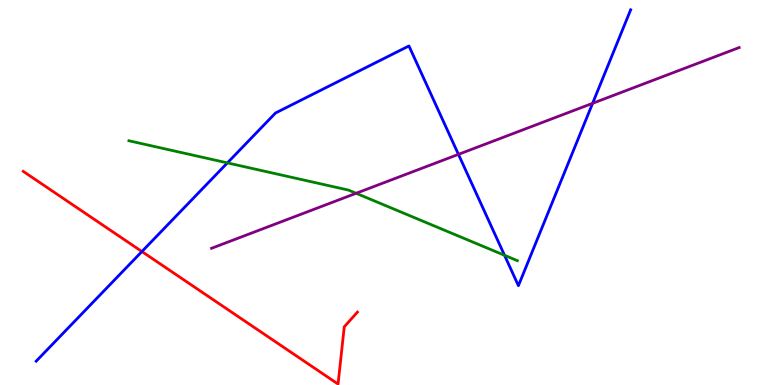[{'lines': ['blue', 'red'], 'intersections': [{'x': 1.83, 'y': 3.47}]}, {'lines': ['green', 'red'], 'intersections': []}, {'lines': ['purple', 'red'], 'intersections': []}, {'lines': ['blue', 'green'], 'intersections': [{'x': 2.93, 'y': 5.77}, {'x': 6.51, 'y': 3.37}]}, {'lines': ['blue', 'purple'], 'intersections': [{'x': 5.92, 'y': 5.99}, {'x': 7.65, 'y': 7.32}]}, {'lines': ['green', 'purple'], 'intersections': [{'x': 4.6, 'y': 4.98}]}]